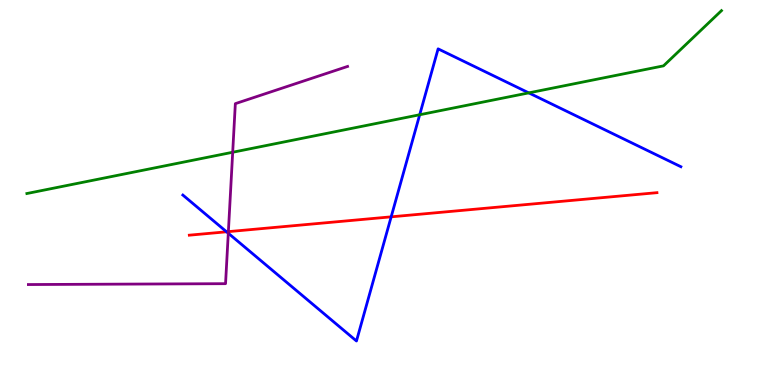[{'lines': ['blue', 'red'], 'intersections': [{'x': 2.92, 'y': 3.98}, {'x': 5.05, 'y': 4.37}]}, {'lines': ['green', 'red'], 'intersections': []}, {'lines': ['purple', 'red'], 'intersections': [{'x': 2.95, 'y': 3.98}]}, {'lines': ['blue', 'green'], 'intersections': [{'x': 5.42, 'y': 7.02}, {'x': 6.82, 'y': 7.59}]}, {'lines': ['blue', 'purple'], 'intersections': [{'x': 2.95, 'y': 3.94}]}, {'lines': ['green', 'purple'], 'intersections': [{'x': 3.0, 'y': 6.05}]}]